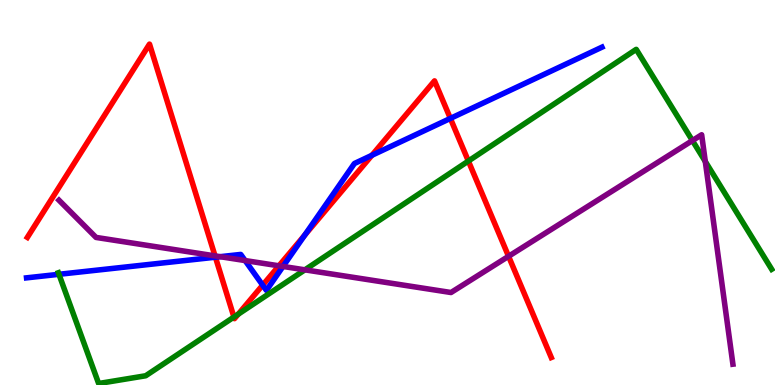[{'lines': ['blue', 'red'], 'intersections': [{'x': 2.78, 'y': 3.32}, {'x': 3.39, 'y': 2.59}, {'x': 3.93, 'y': 3.89}, {'x': 4.8, 'y': 5.97}, {'x': 5.81, 'y': 6.92}]}, {'lines': ['green', 'red'], 'intersections': [{'x': 3.02, 'y': 1.77}, {'x': 3.07, 'y': 1.84}, {'x': 6.04, 'y': 5.82}]}, {'lines': ['purple', 'red'], 'intersections': [{'x': 2.77, 'y': 3.35}, {'x': 3.6, 'y': 3.1}, {'x': 6.56, 'y': 3.34}]}, {'lines': ['blue', 'green'], 'intersections': [{'x': 0.761, 'y': 2.88}]}, {'lines': ['blue', 'purple'], 'intersections': [{'x': 2.84, 'y': 3.33}, {'x': 3.16, 'y': 3.23}, {'x': 3.65, 'y': 3.08}]}, {'lines': ['green', 'purple'], 'intersections': [{'x': 3.93, 'y': 2.99}, {'x': 8.93, 'y': 6.35}, {'x': 9.1, 'y': 5.81}]}]